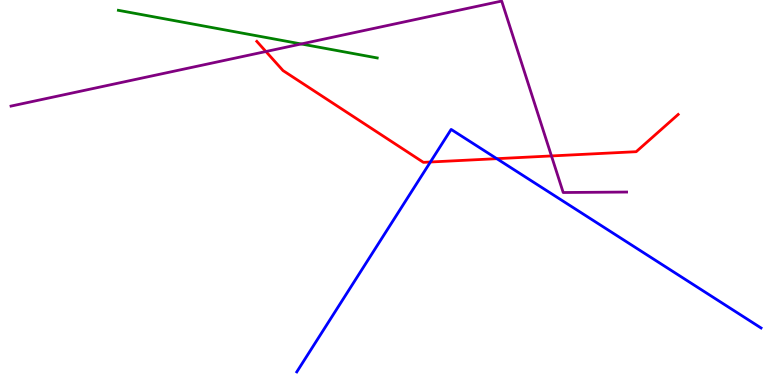[{'lines': ['blue', 'red'], 'intersections': [{'x': 5.55, 'y': 5.79}, {'x': 6.41, 'y': 5.88}]}, {'lines': ['green', 'red'], 'intersections': []}, {'lines': ['purple', 'red'], 'intersections': [{'x': 3.43, 'y': 8.66}, {'x': 7.12, 'y': 5.95}]}, {'lines': ['blue', 'green'], 'intersections': []}, {'lines': ['blue', 'purple'], 'intersections': []}, {'lines': ['green', 'purple'], 'intersections': [{'x': 3.89, 'y': 8.86}]}]